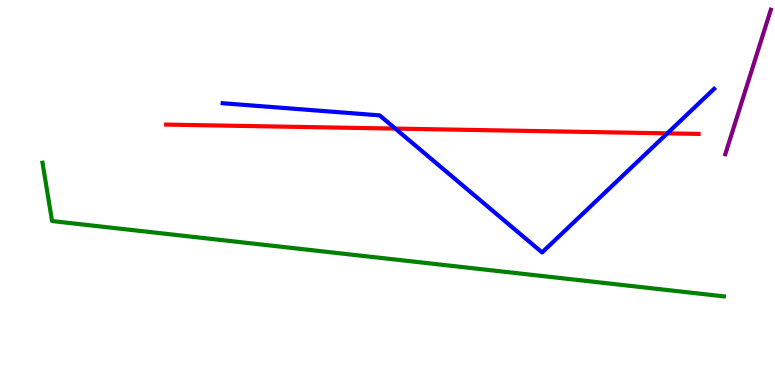[{'lines': ['blue', 'red'], 'intersections': [{'x': 5.1, 'y': 6.66}, {'x': 8.61, 'y': 6.54}]}, {'lines': ['green', 'red'], 'intersections': []}, {'lines': ['purple', 'red'], 'intersections': []}, {'lines': ['blue', 'green'], 'intersections': []}, {'lines': ['blue', 'purple'], 'intersections': []}, {'lines': ['green', 'purple'], 'intersections': []}]